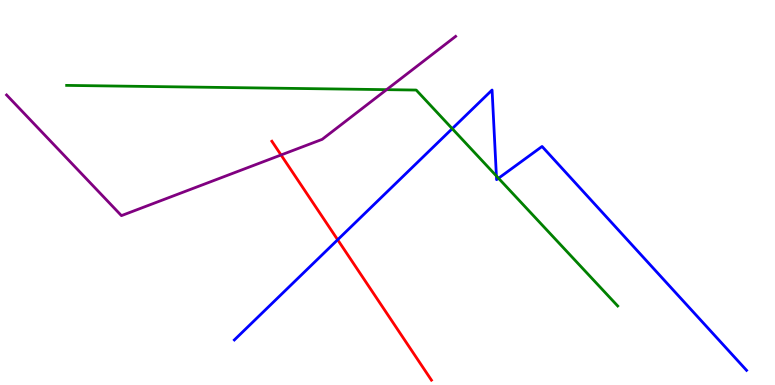[{'lines': ['blue', 'red'], 'intersections': [{'x': 4.36, 'y': 3.77}]}, {'lines': ['green', 'red'], 'intersections': []}, {'lines': ['purple', 'red'], 'intersections': [{'x': 3.63, 'y': 5.97}]}, {'lines': ['blue', 'green'], 'intersections': [{'x': 5.84, 'y': 6.66}, {'x': 6.41, 'y': 5.43}, {'x': 6.43, 'y': 5.37}]}, {'lines': ['blue', 'purple'], 'intersections': []}, {'lines': ['green', 'purple'], 'intersections': [{'x': 4.99, 'y': 7.67}]}]